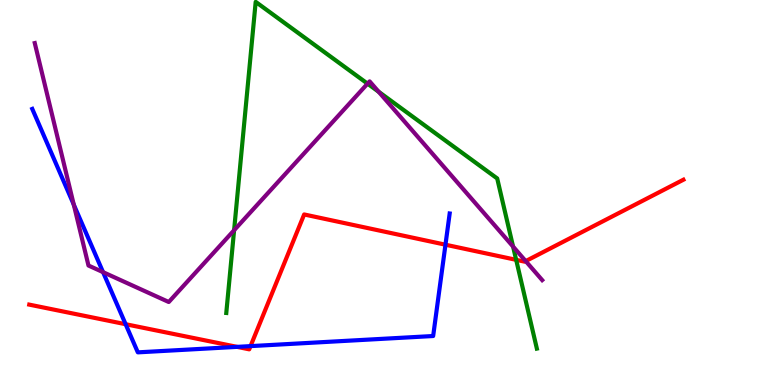[{'lines': ['blue', 'red'], 'intersections': [{'x': 1.62, 'y': 1.58}, {'x': 3.06, 'y': 0.99}, {'x': 3.23, 'y': 1.01}, {'x': 5.75, 'y': 3.64}]}, {'lines': ['green', 'red'], 'intersections': [{'x': 6.66, 'y': 3.25}]}, {'lines': ['purple', 'red'], 'intersections': [{'x': 6.78, 'y': 3.22}]}, {'lines': ['blue', 'green'], 'intersections': []}, {'lines': ['blue', 'purple'], 'intersections': [{'x': 0.952, 'y': 4.68}, {'x': 1.33, 'y': 2.93}]}, {'lines': ['green', 'purple'], 'intersections': [{'x': 3.02, 'y': 4.02}, {'x': 4.74, 'y': 7.83}, {'x': 4.89, 'y': 7.62}, {'x': 6.62, 'y': 3.6}]}]